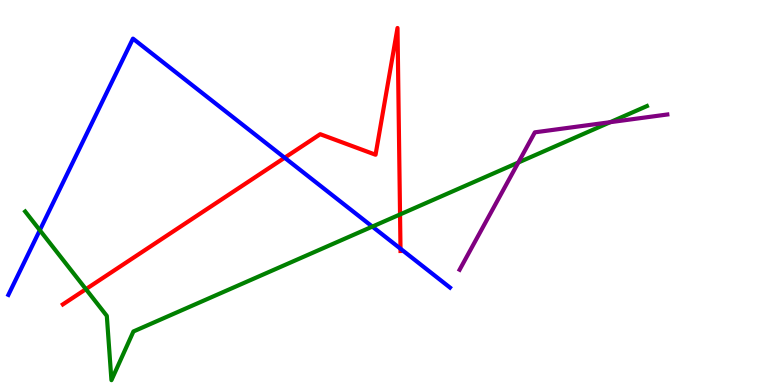[{'lines': ['blue', 'red'], 'intersections': [{'x': 3.67, 'y': 5.9}, {'x': 5.17, 'y': 3.54}]}, {'lines': ['green', 'red'], 'intersections': [{'x': 1.11, 'y': 2.49}, {'x': 5.16, 'y': 4.43}]}, {'lines': ['purple', 'red'], 'intersections': []}, {'lines': ['blue', 'green'], 'intersections': [{'x': 0.514, 'y': 4.02}, {'x': 4.8, 'y': 4.11}]}, {'lines': ['blue', 'purple'], 'intersections': []}, {'lines': ['green', 'purple'], 'intersections': [{'x': 6.69, 'y': 5.78}, {'x': 7.87, 'y': 6.83}]}]